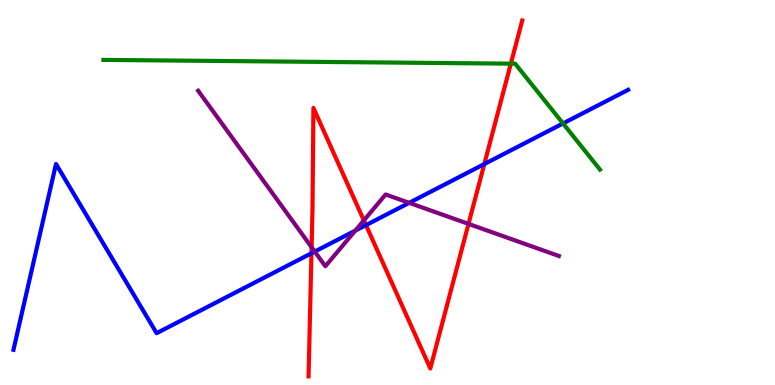[{'lines': ['blue', 'red'], 'intersections': [{'x': 4.02, 'y': 3.42}, {'x': 4.72, 'y': 4.15}, {'x': 6.25, 'y': 5.74}]}, {'lines': ['green', 'red'], 'intersections': [{'x': 6.59, 'y': 8.35}]}, {'lines': ['purple', 'red'], 'intersections': [{'x': 4.02, 'y': 3.58}, {'x': 4.7, 'y': 4.28}, {'x': 6.05, 'y': 4.18}]}, {'lines': ['blue', 'green'], 'intersections': [{'x': 7.26, 'y': 6.79}]}, {'lines': ['blue', 'purple'], 'intersections': [{'x': 4.06, 'y': 3.47}, {'x': 4.58, 'y': 4.01}, {'x': 5.28, 'y': 4.73}]}, {'lines': ['green', 'purple'], 'intersections': []}]